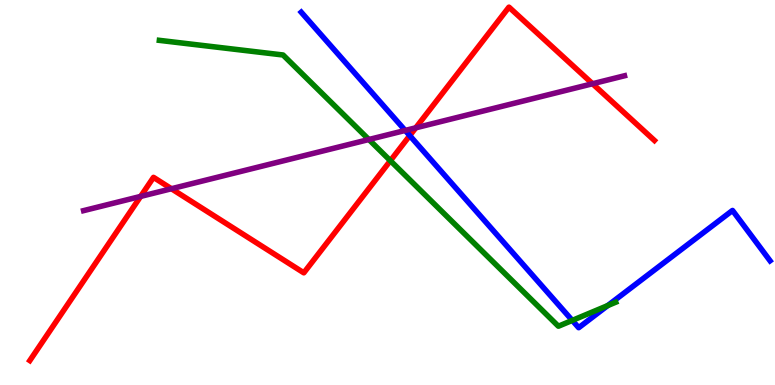[{'lines': ['blue', 'red'], 'intersections': [{'x': 5.29, 'y': 6.48}]}, {'lines': ['green', 'red'], 'intersections': [{'x': 5.04, 'y': 5.83}]}, {'lines': ['purple', 'red'], 'intersections': [{'x': 1.81, 'y': 4.9}, {'x': 2.21, 'y': 5.1}, {'x': 5.36, 'y': 6.68}, {'x': 7.65, 'y': 7.82}]}, {'lines': ['blue', 'green'], 'intersections': [{'x': 7.38, 'y': 1.68}, {'x': 7.84, 'y': 2.06}]}, {'lines': ['blue', 'purple'], 'intersections': [{'x': 5.23, 'y': 6.61}]}, {'lines': ['green', 'purple'], 'intersections': [{'x': 4.76, 'y': 6.38}]}]